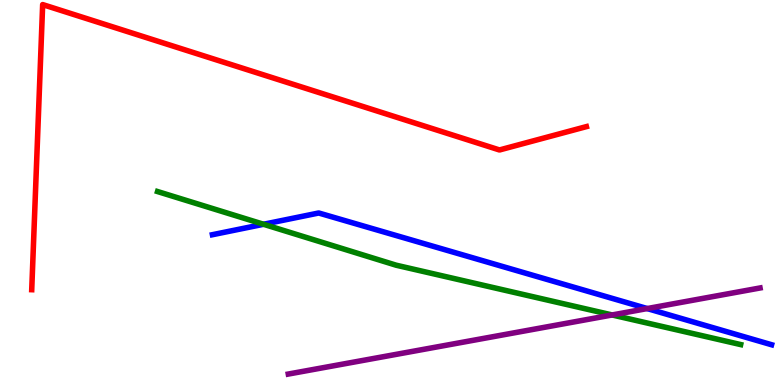[{'lines': ['blue', 'red'], 'intersections': []}, {'lines': ['green', 'red'], 'intersections': []}, {'lines': ['purple', 'red'], 'intersections': []}, {'lines': ['blue', 'green'], 'intersections': [{'x': 3.4, 'y': 4.17}]}, {'lines': ['blue', 'purple'], 'intersections': [{'x': 8.35, 'y': 1.99}]}, {'lines': ['green', 'purple'], 'intersections': [{'x': 7.9, 'y': 1.82}]}]